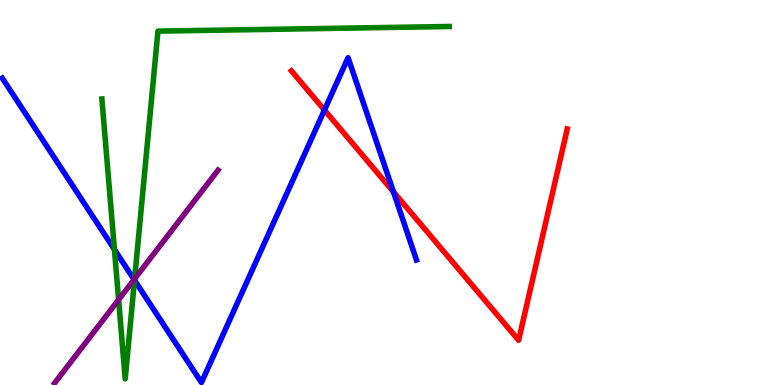[{'lines': ['blue', 'red'], 'intersections': [{'x': 4.19, 'y': 7.14}, {'x': 5.08, 'y': 5.02}]}, {'lines': ['green', 'red'], 'intersections': []}, {'lines': ['purple', 'red'], 'intersections': []}, {'lines': ['blue', 'green'], 'intersections': [{'x': 1.48, 'y': 3.52}, {'x': 1.74, 'y': 2.72}]}, {'lines': ['blue', 'purple'], 'intersections': [{'x': 1.73, 'y': 2.74}]}, {'lines': ['green', 'purple'], 'intersections': [{'x': 1.53, 'y': 2.22}, {'x': 1.74, 'y': 2.76}]}]